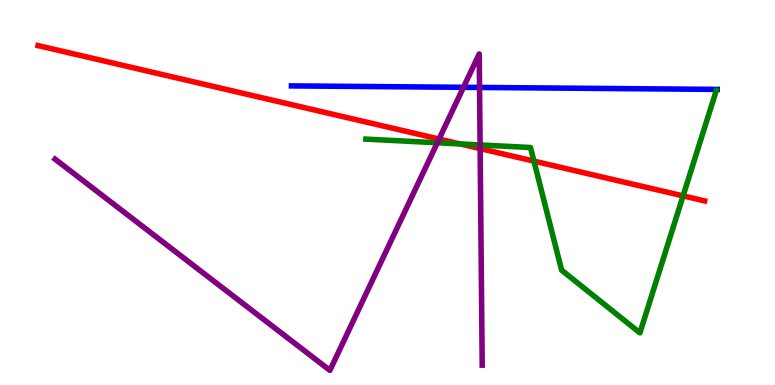[{'lines': ['blue', 'red'], 'intersections': []}, {'lines': ['green', 'red'], 'intersections': [{'x': 5.94, 'y': 6.26}, {'x': 6.89, 'y': 5.81}, {'x': 8.81, 'y': 4.91}]}, {'lines': ['purple', 'red'], 'intersections': [{'x': 5.67, 'y': 6.39}, {'x': 6.2, 'y': 6.14}]}, {'lines': ['blue', 'green'], 'intersections': []}, {'lines': ['blue', 'purple'], 'intersections': [{'x': 5.98, 'y': 7.73}, {'x': 6.19, 'y': 7.73}]}, {'lines': ['green', 'purple'], 'intersections': [{'x': 5.64, 'y': 6.29}, {'x': 6.19, 'y': 6.24}]}]